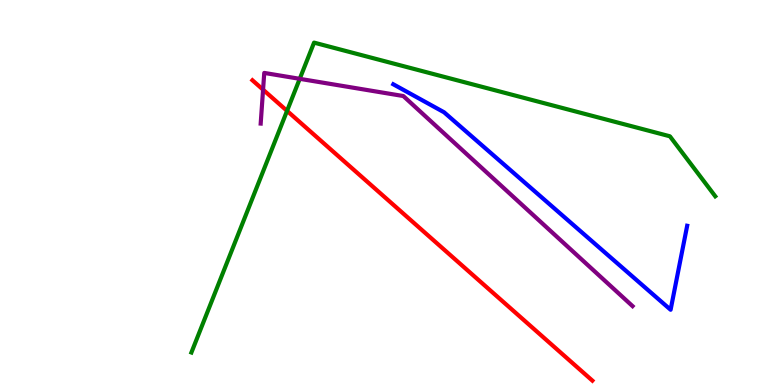[{'lines': ['blue', 'red'], 'intersections': []}, {'lines': ['green', 'red'], 'intersections': [{'x': 3.7, 'y': 7.12}]}, {'lines': ['purple', 'red'], 'intersections': [{'x': 3.39, 'y': 7.67}]}, {'lines': ['blue', 'green'], 'intersections': []}, {'lines': ['blue', 'purple'], 'intersections': []}, {'lines': ['green', 'purple'], 'intersections': [{'x': 3.87, 'y': 7.95}]}]